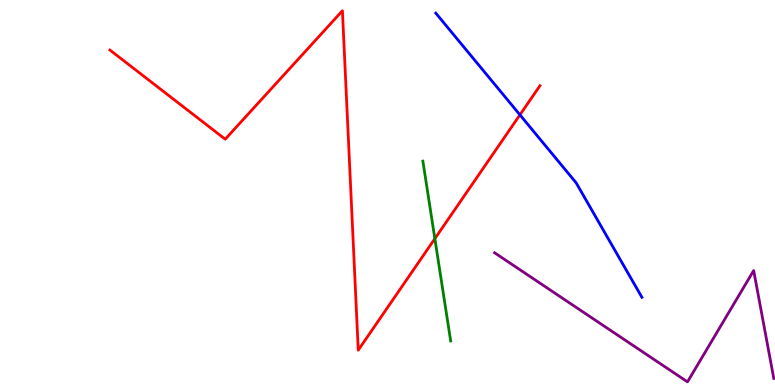[{'lines': ['blue', 'red'], 'intersections': [{'x': 6.71, 'y': 7.02}]}, {'lines': ['green', 'red'], 'intersections': [{'x': 5.61, 'y': 3.8}]}, {'lines': ['purple', 'red'], 'intersections': []}, {'lines': ['blue', 'green'], 'intersections': []}, {'lines': ['blue', 'purple'], 'intersections': []}, {'lines': ['green', 'purple'], 'intersections': []}]